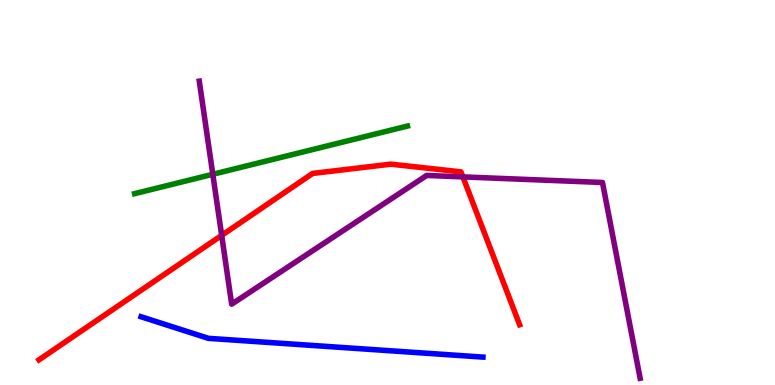[{'lines': ['blue', 'red'], 'intersections': []}, {'lines': ['green', 'red'], 'intersections': []}, {'lines': ['purple', 'red'], 'intersections': [{'x': 2.86, 'y': 3.89}, {'x': 5.97, 'y': 5.41}]}, {'lines': ['blue', 'green'], 'intersections': []}, {'lines': ['blue', 'purple'], 'intersections': []}, {'lines': ['green', 'purple'], 'intersections': [{'x': 2.75, 'y': 5.47}]}]